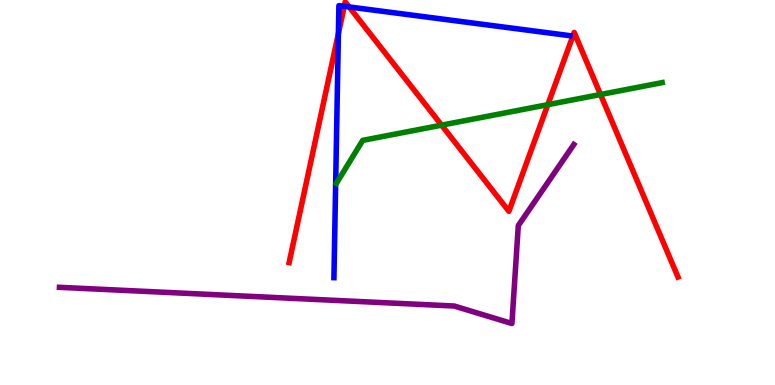[{'lines': ['blue', 'red'], 'intersections': [{'x': 4.37, 'y': 9.13}, {'x': 4.44, 'y': 9.84}, {'x': 4.51, 'y': 9.82}]}, {'lines': ['green', 'red'], 'intersections': [{'x': 5.7, 'y': 6.75}, {'x': 7.07, 'y': 7.28}, {'x': 7.75, 'y': 7.55}]}, {'lines': ['purple', 'red'], 'intersections': []}, {'lines': ['blue', 'green'], 'intersections': []}, {'lines': ['blue', 'purple'], 'intersections': []}, {'lines': ['green', 'purple'], 'intersections': []}]